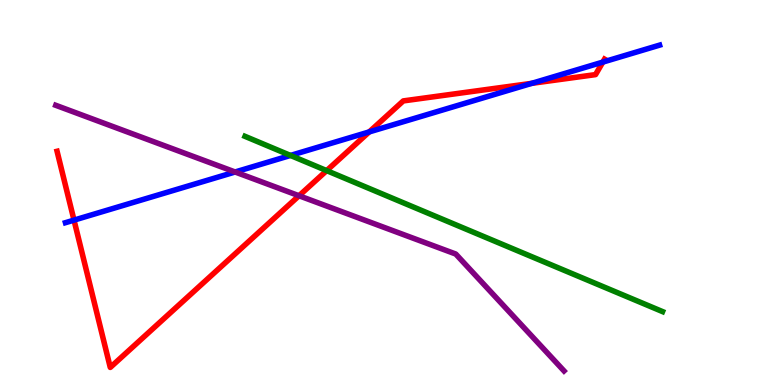[{'lines': ['blue', 'red'], 'intersections': [{'x': 0.955, 'y': 4.28}, {'x': 4.76, 'y': 6.57}, {'x': 6.86, 'y': 7.84}, {'x': 7.78, 'y': 8.39}]}, {'lines': ['green', 'red'], 'intersections': [{'x': 4.21, 'y': 5.57}]}, {'lines': ['purple', 'red'], 'intersections': [{'x': 3.86, 'y': 4.92}]}, {'lines': ['blue', 'green'], 'intersections': [{'x': 3.75, 'y': 5.96}]}, {'lines': ['blue', 'purple'], 'intersections': [{'x': 3.03, 'y': 5.53}]}, {'lines': ['green', 'purple'], 'intersections': []}]